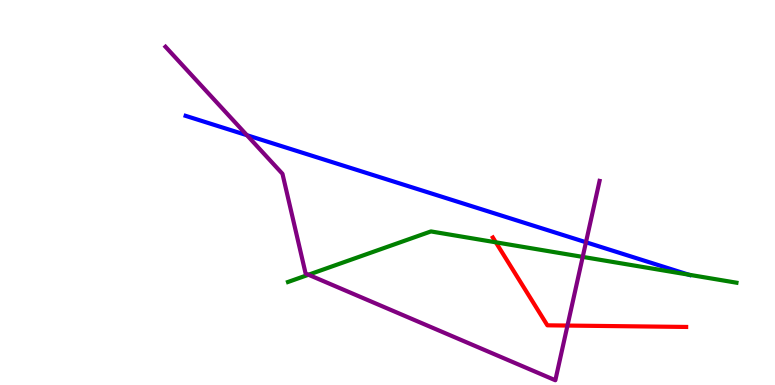[{'lines': ['blue', 'red'], 'intersections': []}, {'lines': ['green', 'red'], 'intersections': [{'x': 6.4, 'y': 3.71}]}, {'lines': ['purple', 'red'], 'intersections': [{'x': 7.32, 'y': 1.54}]}, {'lines': ['blue', 'green'], 'intersections': [{'x': 8.89, 'y': 2.87}]}, {'lines': ['blue', 'purple'], 'intersections': [{'x': 3.19, 'y': 6.49}, {'x': 7.56, 'y': 3.71}]}, {'lines': ['green', 'purple'], 'intersections': [{'x': 3.98, 'y': 2.86}, {'x': 7.52, 'y': 3.33}]}]